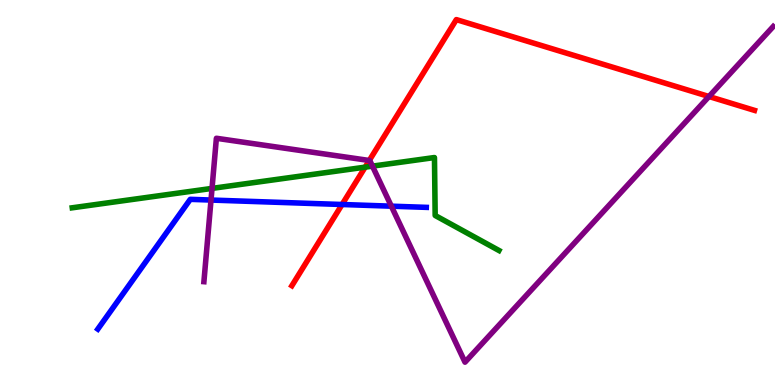[{'lines': ['blue', 'red'], 'intersections': [{'x': 4.41, 'y': 4.69}]}, {'lines': ['green', 'red'], 'intersections': [{'x': 4.71, 'y': 5.66}]}, {'lines': ['purple', 'red'], 'intersections': [{'x': 4.76, 'y': 5.83}, {'x': 9.15, 'y': 7.49}]}, {'lines': ['blue', 'green'], 'intersections': []}, {'lines': ['blue', 'purple'], 'intersections': [{'x': 2.72, 'y': 4.8}, {'x': 5.05, 'y': 4.64}]}, {'lines': ['green', 'purple'], 'intersections': [{'x': 2.74, 'y': 5.11}, {'x': 4.81, 'y': 5.68}]}]